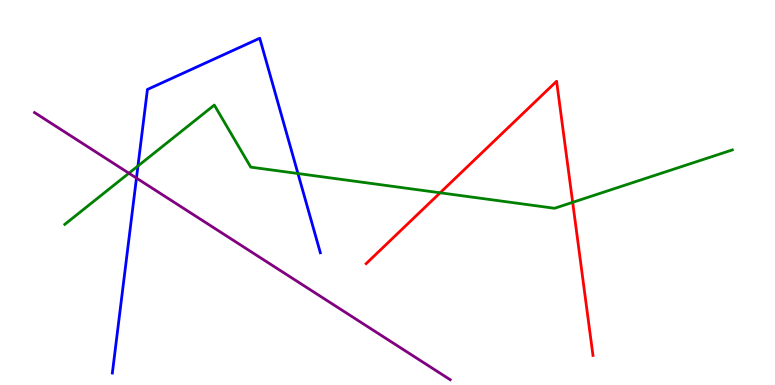[{'lines': ['blue', 'red'], 'intersections': []}, {'lines': ['green', 'red'], 'intersections': [{'x': 5.68, 'y': 4.99}, {'x': 7.39, 'y': 4.74}]}, {'lines': ['purple', 'red'], 'intersections': []}, {'lines': ['blue', 'green'], 'intersections': [{'x': 1.78, 'y': 5.69}, {'x': 3.84, 'y': 5.49}]}, {'lines': ['blue', 'purple'], 'intersections': [{'x': 1.76, 'y': 5.37}]}, {'lines': ['green', 'purple'], 'intersections': [{'x': 1.66, 'y': 5.5}]}]